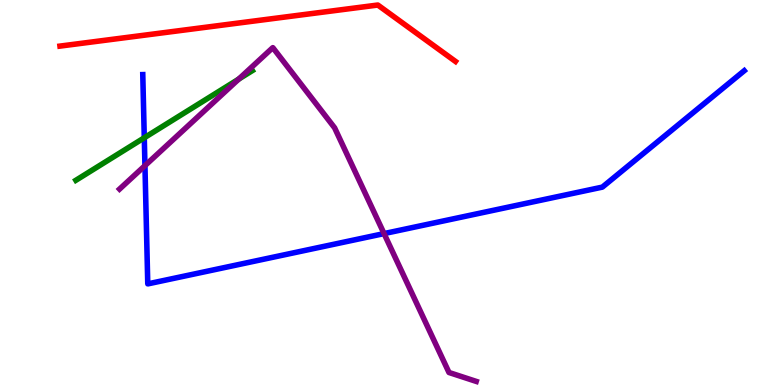[{'lines': ['blue', 'red'], 'intersections': []}, {'lines': ['green', 'red'], 'intersections': []}, {'lines': ['purple', 'red'], 'intersections': []}, {'lines': ['blue', 'green'], 'intersections': [{'x': 1.86, 'y': 6.42}]}, {'lines': ['blue', 'purple'], 'intersections': [{'x': 1.87, 'y': 5.7}, {'x': 4.96, 'y': 3.93}]}, {'lines': ['green', 'purple'], 'intersections': [{'x': 3.08, 'y': 7.95}]}]